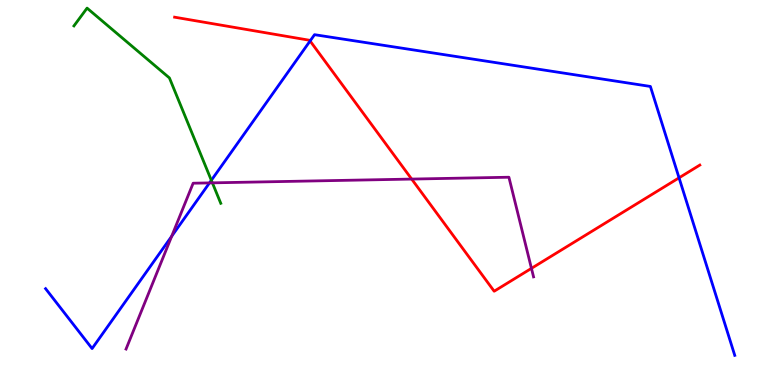[{'lines': ['blue', 'red'], 'intersections': [{'x': 4.0, 'y': 8.94}, {'x': 8.76, 'y': 5.38}]}, {'lines': ['green', 'red'], 'intersections': []}, {'lines': ['purple', 'red'], 'intersections': [{'x': 5.31, 'y': 5.35}, {'x': 6.86, 'y': 3.03}]}, {'lines': ['blue', 'green'], 'intersections': [{'x': 2.73, 'y': 5.32}]}, {'lines': ['blue', 'purple'], 'intersections': [{'x': 2.22, 'y': 3.86}, {'x': 2.7, 'y': 5.25}]}, {'lines': ['green', 'purple'], 'intersections': [{'x': 2.74, 'y': 5.25}]}]